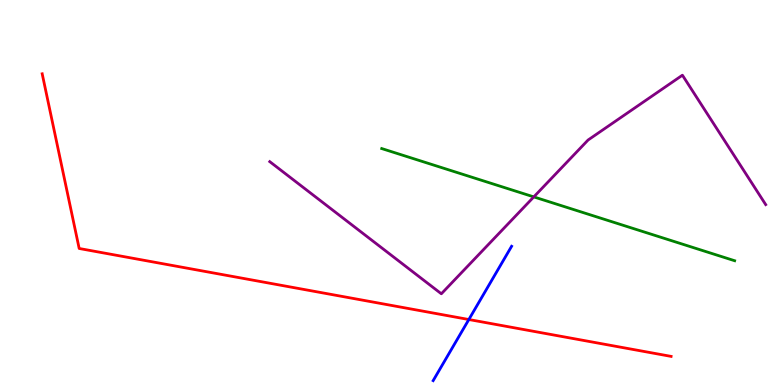[{'lines': ['blue', 'red'], 'intersections': [{'x': 6.05, 'y': 1.7}]}, {'lines': ['green', 'red'], 'intersections': []}, {'lines': ['purple', 'red'], 'intersections': []}, {'lines': ['blue', 'green'], 'intersections': []}, {'lines': ['blue', 'purple'], 'intersections': []}, {'lines': ['green', 'purple'], 'intersections': [{'x': 6.89, 'y': 4.89}]}]